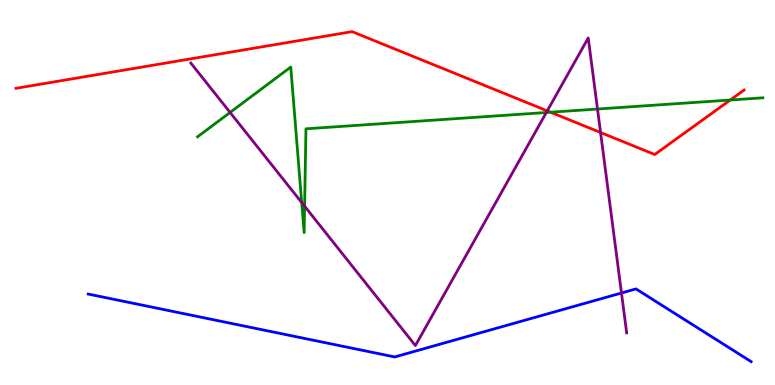[{'lines': ['blue', 'red'], 'intersections': []}, {'lines': ['green', 'red'], 'intersections': [{'x': 7.1, 'y': 7.09}, {'x': 9.42, 'y': 7.4}]}, {'lines': ['purple', 'red'], 'intersections': [{'x': 7.06, 'y': 7.12}, {'x': 7.75, 'y': 6.56}]}, {'lines': ['blue', 'green'], 'intersections': []}, {'lines': ['blue', 'purple'], 'intersections': [{'x': 8.02, 'y': 2.39}]}, {'lines': ['green', 'purple'], 'intersections': [{'x': 2.97, 'y': 7.08}, {'x': 3.89, 'y': 4.74}, {'x': 3.93, 'y': 4.64}, {'x': 7.05, 'y': 7.08}, {'x': 7.71, 'y': 7.17}]}]